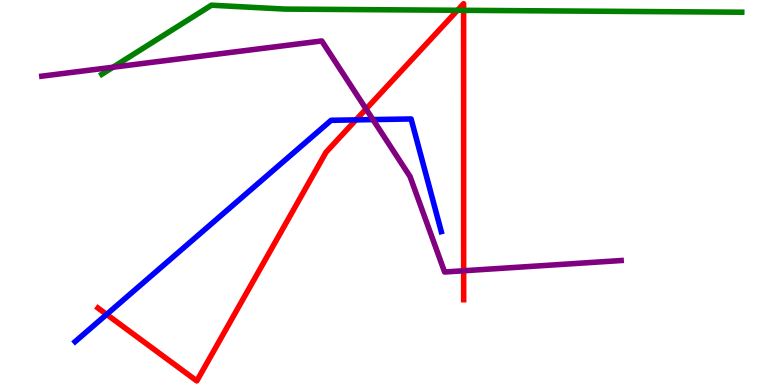[{'lines': ['blue', 'red'], 'intersections': [{'x': 1.38, 'y': 1.83}, {'x': 4.59, 'y': 6.89}]}, {'lines': ['green', 'red'], 'intersections': [{'x': 5.9, 'y': 9.73}, {'x': 5.98, 'y': 9.73}]}, {'lines': ['purple', 'red'], 'intersections': [{'x': 4.72, 'y': 7.17}, {'x': 5.98, 'y': 2.97}]}, {'lines': ['blue', 'green'], 'intersections': []}, {'lines': ['blue', 'purple'], 'intersections': [{'x': 4.81, 'y': 6.89}]}, {'lines': ['green', 'purple'], 'intersections': [{'x': 1.46, 'y': 8.25}]}]